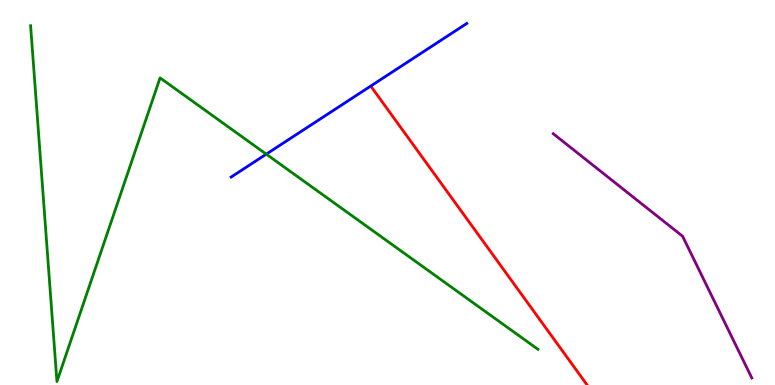[{'lines': ['blue', 'red'], 'intersections': []}, {'lines': ['green', 'red'], 'intersections': []}, {'lines': ['purple', 'red'], 'intersections': []}, {'lines': ['blue', 'green'], 'intersections': [{'x': 3.44, 'y': 6.0}]}, {'lines': ['blue', 'purple'], 'intersections': []}, {'lines': ['green', 'purple'], 'intersections': []}]